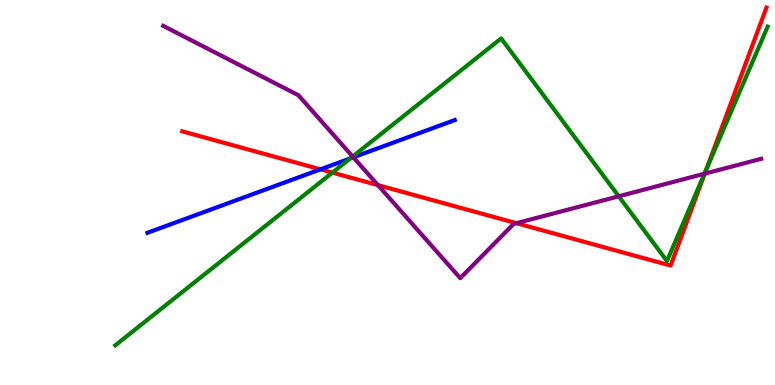[{'lines': ['blue', 'red'], 'intersections': [{'x': 4.14, 'y': 5.6}]}, {'lines': ['green', 'red'], 'intersections': [{'x': 4.29, 'y': 5.52}, {'x': 9.11, 'y': 5.61}]}, {'lines': ['purple', 'red'], 'intersections': [{'x': 4.88, 'y': 5.19}, {'x': 6.66, 'y': 4.2}, {'x': 9.09, 'y': 5.49}]}, {'lines': ['blue', 'green'], 'intersections': [{'x': 4.52, 'y': 5.89}]}, {'lines': ['blue', 'purple'], 'intersections': [{'x': 4.56, 'y': 5.91}]}, {'lines': ['green', 'purple'], 'intersections': [{'x': 4.55, 'y': 5.93}, {'x': 7.98, 'y': 4.9}, {'x': 9.09, 'y': 5.49}]}]